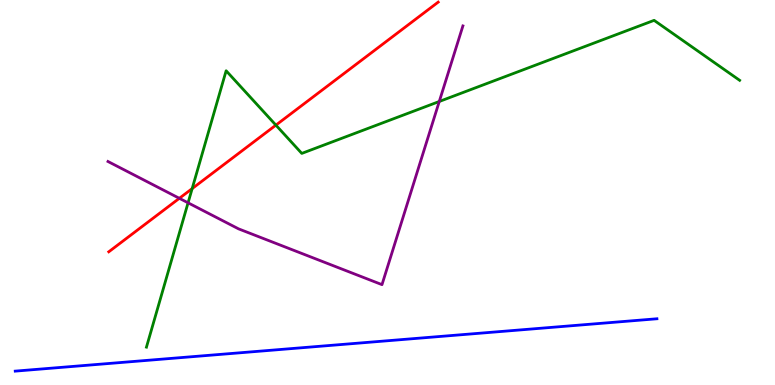[{'lines': ['blue', 'red'], 'intersections': []}, {'lines': ['green', 'red'], 'intersections': [{'x': 2.48, 'y': 5.1}, {'x': 3.56, 'y': 6.75}]}, {'lines': ['purple', 'red'], 'intersections': [{'x': 2.31, 'y': 4.85}]}, {'lines': ['blue', 'green'], 'intersections': []}, {'lines': ['blue', 'purple'], 'intersections': []}, {'lines': ['green', 'purple'], 'intersections': [{'x': 2.43, 'y': 4.73}, {'x': 5.67, 'y': 7.36}]}]